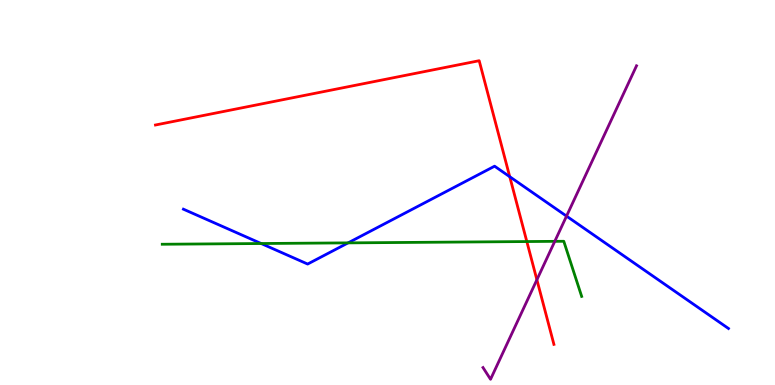[{'lines': ['blue', 'red'], 'intersections': [{'x': 6.58, 'y': 5.41}]}, {'lines': ['green', 'red'], 'intersections': [{'x': 6.8, 'y': 3.73}]}, {'lines': ['purple', 'red'], 'intersections': [{'x': 6.93, 'y': 2.73}]}, {'lines': ['blue', 'green'], 'intersections': [{'x': 3.37, 'y': 3.67}, {'x': 4.49, 'y': 3.69}]}, {'lines': ['blue', 'purple'], 'intersections': [{'x': 7.31, 'y': 4.39}]}, {'lines': ['green', 'purple'], 'intersections': [{'x': 7.16, 'y': 3.73}]}]